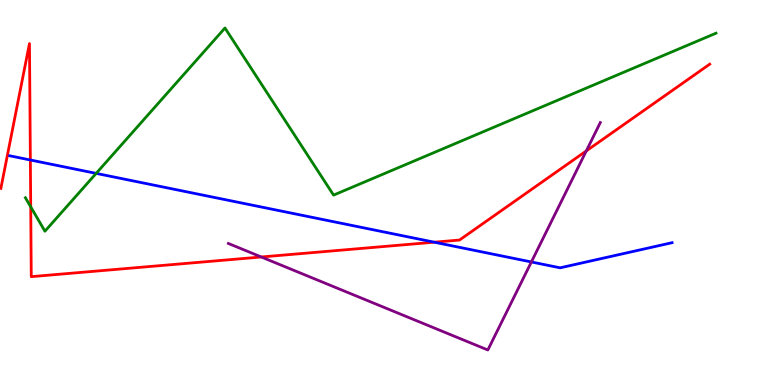[{'lines': ['blue', 'red'], 'intersections': [{'x': 0.392, 'y': 5.84}, {'x': 5.6, 'y': 3.71}]}, {'lines': ['green', 'red'], 'intersections': [{'x': 0.396, 'y': 4.63}]}, {'lines': ['purple', 'red'], 'intersections': [{'x': 3.37, 'y': 3.33}, {'x': 7.56, 'y': 6.08}]}, {'lines': ['blue', 'green'], 'intersections': [{'x': 1.24, 'y': 5.5}]}, {'lines': ['blue', 'purple'], 'intersections': [{'x': 6.86, 'y': 3.2}]}, {'lines': ['green', 'purple'], 'intersections': []}]